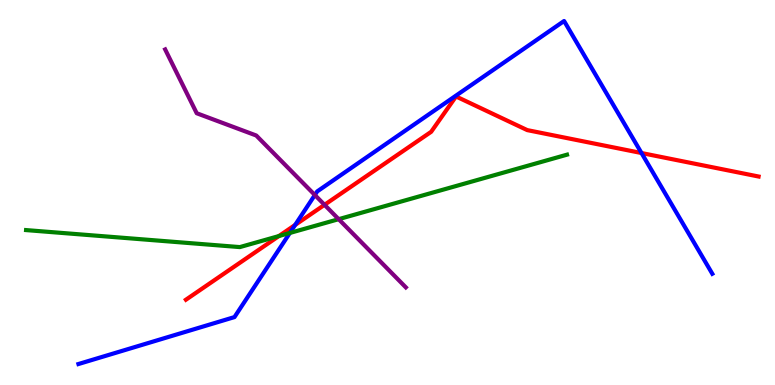[{'lines': ['blue', 'red'], 'intersections': [{'x': 3.81, 'y': 4.16}, {'x': 8.28, 'y': 6.03}]}, {'lines': ['green', 'red'], 'intersections': [{'x': 3.6, 'y': 3.87}]}, {'lines': ['purple', 'red'], 'intersections': [{'x': 4.19, 'y': 4.68}]}, {'lines': ['blue', 'green'], 'intersections': [{'x': 3.74, 'y': 3.95}]}, {'lines': ['blue', 'purple'], 'intersections': [{'x': 4.06, 'y': 4.93}]}, {'lines': ['green', 'purple'], 'intersections': [{'x': 4.37, 'y': 4.31}]}]